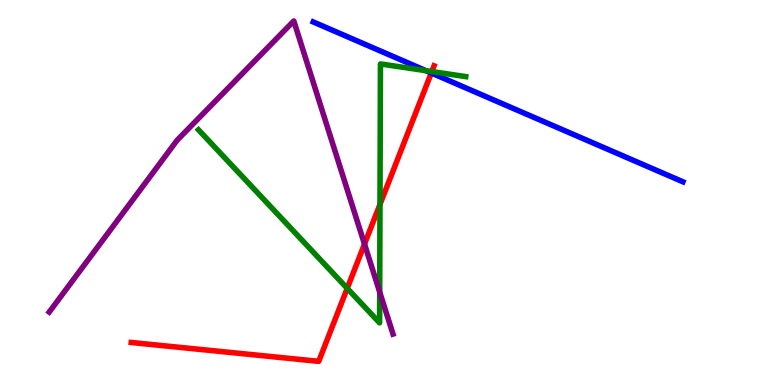[{'lines': ['blue', 'red'], 'intersections': [{'x': 5.56, 'y': 8.1}]}, {'lines': ['green', 'red'], 'intersections': [{'x': 4.48, 'y': 2.51}, {'x': 4.9, 'y': 4.69}, {'x': 5.57, 'y': 8.14}]}, {'lines': ['purple', 'red'], 'intersections': [{'x': 4.7, 'y': 3.66}]}, {'lines': ['blue', 'green'], 'intersections': [{'x': 5.5, 'y': 8.16}]}, {'lines': ['blue', 'purple'], 'intersections': []}, {'lines': ['green', 'purple'], 'intersections': [{'x': 4.9, 'y': 2.41}]}]